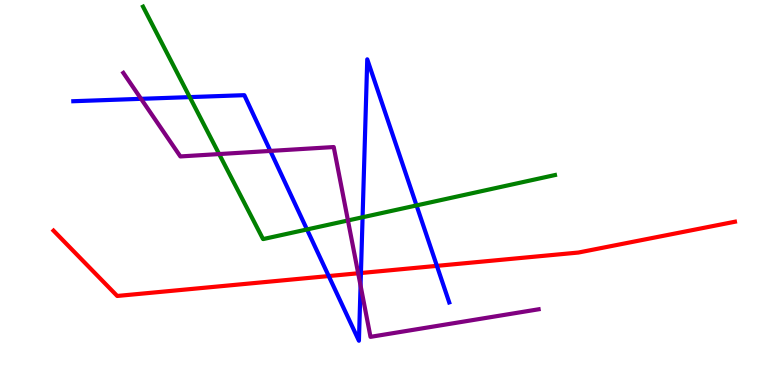[{'lines': ['blue', 'red'], 'intersections': [{'x': 4.24, 'y': 2.83}, {'x': 4.66, 'y': 2.91}, {'x': 5.64, 'y': 3.09}]}, {'lines': ['green', 'red'], 'intersections': []}, {'lines': ['purple', 'red'], 'intersections': [{'x': 4.62, 'y': 2.9}]}, {'lines': ['blue', 'green'], 'intersections': [{'x': 2.45, 'y': 7.48}, {'x': 3.96, 'y': 4.04}, {'x': 4.68, 'y': 4.36}, {'x': 5.37, 'y': 4.66}]}, {'lines': ['blue', 'purple'], 'intersections': [{'x': 1.82, 'y': 7.43}, {'x': 3.49, 'y': 6.08}, {'x': 4.65, 'y': 2.58}]}, {'lines': ['green', 'purple'], 'intersections': [{'x': 2.83, 'y': 6.0}, {'x': 4.49, 'y': 4.27}]}]